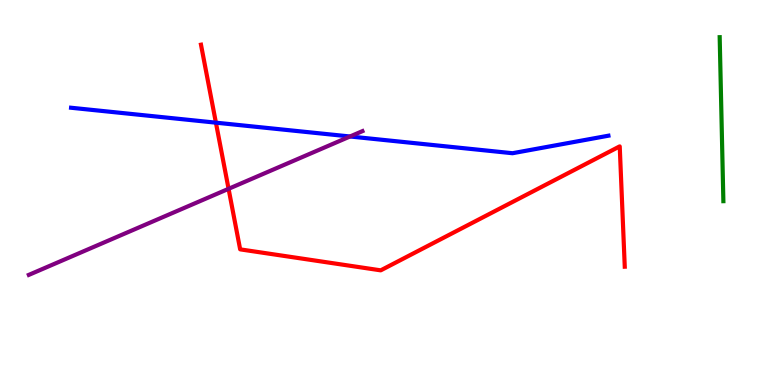[{'lines': ['blue', 'red'], 'intersections': [{'x': 2.79, 'y': 6.81}]}, {'lines': ['green', 'red'], 'intersections': []}, {'lines': ['purple', 'red'], 'intersections': [{'x': 2.95, 'y': 5.1}]}, {'lines': ['blue', 'green'], 'intersections': []}, {'lines': ['blue', 'purple'], 'intersections': [{'x': 4.52, 'y': 6.45}]}, {'lines': ['green', 'purple'], 'intersections': []}]